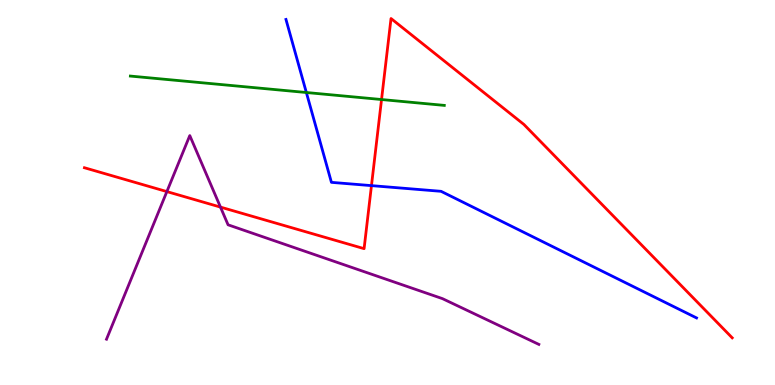[{'lines': ['blue', 'red'], 'intersections': [{'x': 4.79, 'y': 5.18}]}, {'lines': ['green', 'red'], 'intersections': [{'x': 4.92, 'y': 7.41}]}, {'lines': ['purple', 'red'], 'intersections': [{'x': 2.15, 'y': 5.02}, {'x': 2.84, 'y': 4.62}]}, {'lines': ['blue', 'green'], 'intersections': [{'x': 3.95, 'y': 7.6}]}, {'lines': ['blue', 'purple'], 'intersections': []}, {'lines': ['green', 'purple'], 'intersections': []}]